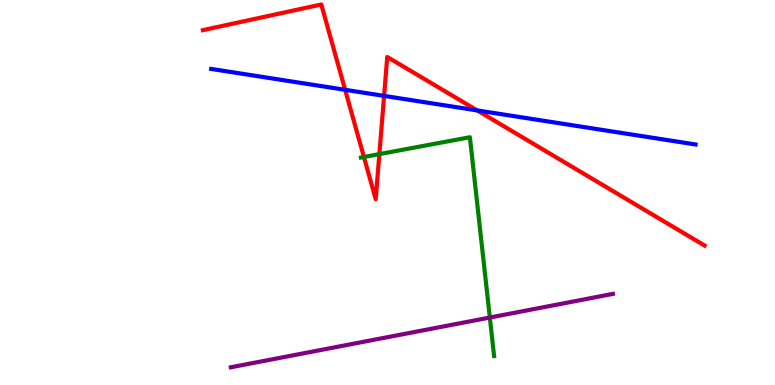[{'lines': ['blue', 'red'], 'intersections': [{'x': 4.45, 'y': 7.67}, {'x': 4.96, 'y': 7.51}, {'x': 6.16, 'y': 7.13}]}, {'lines': ['green', 'red'], 'intersections': [{'x': 4.7, 'y': 5.92}, {'x': 4.89, 'y': 6.0}]}, {'lines': ['purple', 'red'], 'intersections': []}, {'lines': ['blue', 'green'], 'intersections': []}, {'lines': ['blue', 'purple'], 'intersections': []}, {'lines': ['green', 'purple'], 'intersections': [{'x': 6.32, 'y': 1.75}]}]